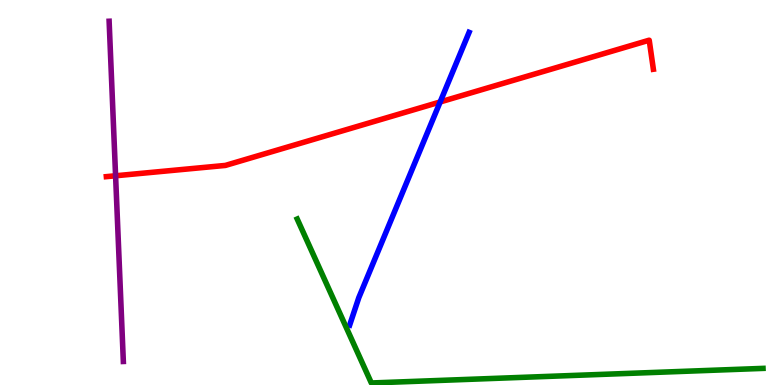[{'lines': ['blue', 'red'], 'intersections': [{'x': 5.68, 'y': 7.35}]}, {'lines': ['green', 'red'], 'intersections': []}, {'lines': ['purple', 'red'], 'intersections': [{'x': 1.49, 'y': 5.43}]}, {'lines': ['blue', 'green'], 'intersections': []}, {'lines': ['blue', 'purple'], 'intersections': []}, {'lines': ['green', 'purple'], 'intersections': []}]